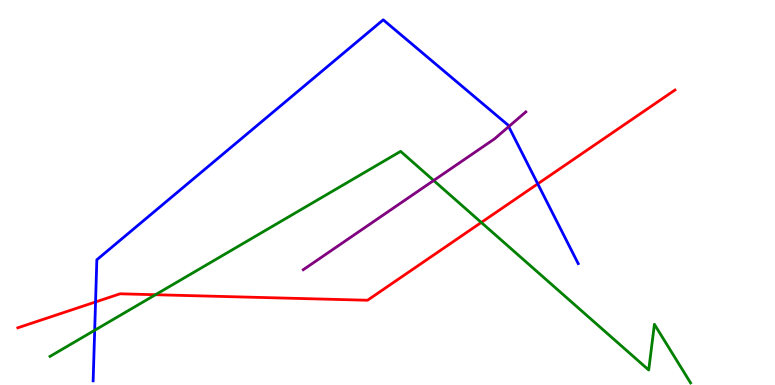[{'lines': ['blue', 'red'], 'intersections': [{'x': 1.23, 'y': 2.16}, {'x': 6.94, 'y': 5.22}]}, {'lines': ['green', 'red'], 'intersections': [{'x': 2.01, 'y': 2.34}, {'x': 6.21, 'y': 4.22}]}, {'lines': ['purple', 'red'], 'intersections': []}, {'lines': ['blue', 'green'], 'intersections': [{'x': 1.22, 'y': 1.42}]}, {'lines': ['blue', 'purple'], 'intersections': [{'x': 6.56, 'y': 6.71}]}, {'lines': ['green', 'purple'], 'intersections': [{'x': 5.6, 'y': 5.31}]}]